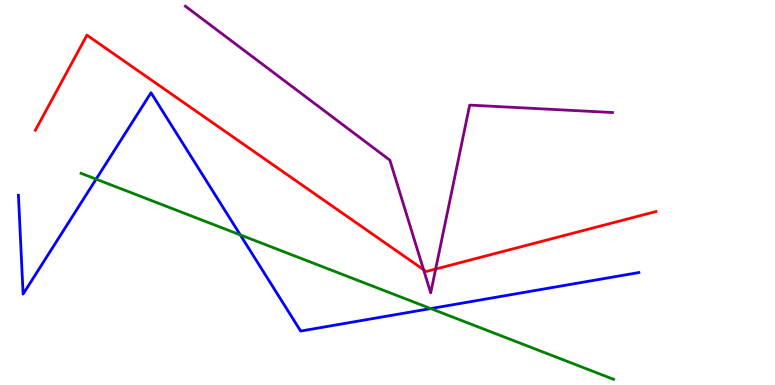[{'lines': ['blue', 'red'], 'intersections': []}, {'lines': ['green', 'red'], 'intersections': []}, {'lines': ['purple', 'red'], 'intersections': [{'x': 5.47, 'y': 3.0}, {'x': 5.62, 'y': 3.01}]}, {'lines': ['blue', 'green'], 'intersections': [{'x': 1.24, 'y': 5.35}, {'x': 3.1, 'y': 3.9}, {'x': 5.56, 'y': 1.99}]}, {'lines': ['blue', 'purple'], 'intersections': []}, {'lines': ['green', 'purple'], 'intersections': []}]